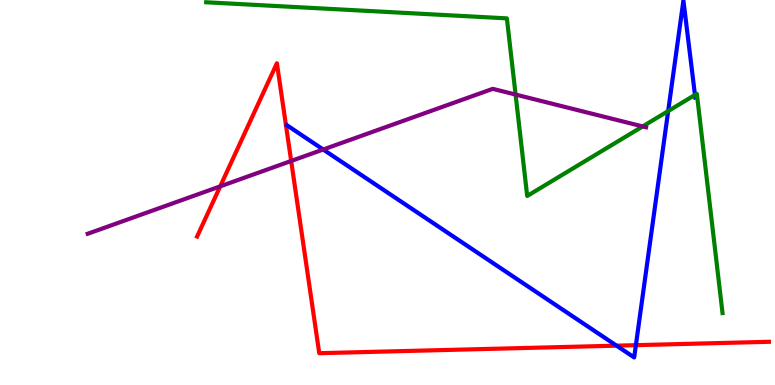[{'lines': ['blue', 'red'], 'intersections': [{'x': 7.96, 'y': 1.02}, {'x': 8.2, 'y': 1.03}]}, {'lines': ['green', 'red'], 'intersections': []}, {'lines': ['purple', 'red'], 'intersections': [{'x': 2.84, 'y': 5.16}, {'x': 3.76, 'y': 5.82}]}, {'lines': ['blue', 'green'], 'intersections': [{'x': 8.62, 'y': 7.11}, {'x': 8.97, 'y': 7.53}]}, {'lines': ['blue', 'purple'], 'intersections': [{'x': 4.17, 'y': 6.12}]}, {'lines': ['green', 'purple'], 'intersections': [{'x': 6.65, 'y': 7.54}, {'x': 8.29, 'y': 6.72}]}]